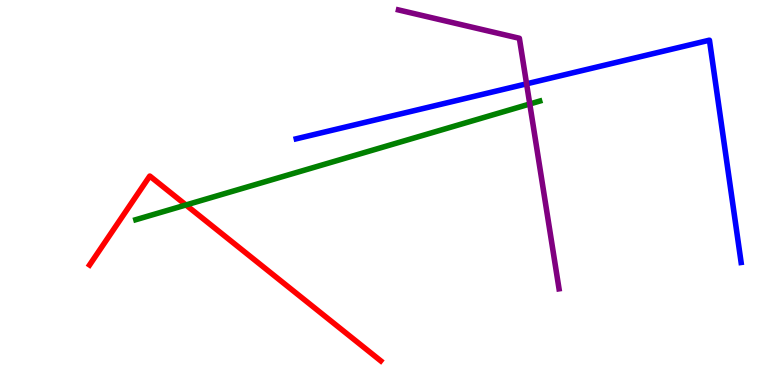[{'lines': ['blue', 'red'], 'intersections': []}, {'lines': ['green', 'red'], 'intersections': [{'x': 2.4, 'y': 4.68}]}, {'lines': ['purple', 'red'], 'intersections': []}, {'lines': ['blue', 'green'], 'intersections': []}, {'lines': ['blue', 'purple'], 'intersections': [{'x': 6.79, 'y': 7.82}]}, {'lines': ['green', 'purple'], 'intersections': [{'x': 6.84, 'y': 7.3}]}]